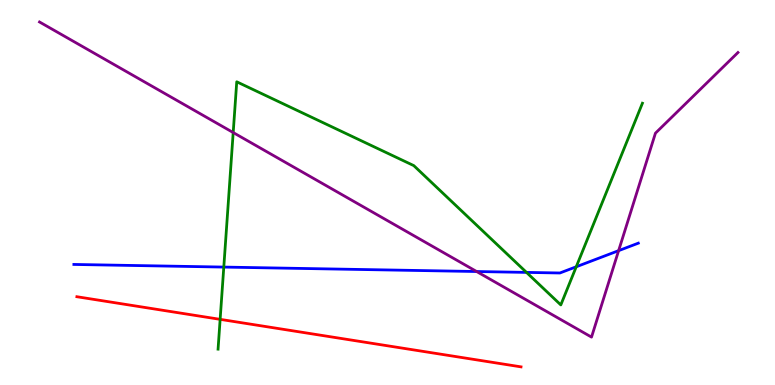[{'lines': ['blue', 'red'], 'intersections': []}, {'lines': ['green', 'red'], 'intersections': [{'x': 2.84, 'y': 1.71}]}, {'lines': ['purple', 'red'], 'intersections': []}, {'lines': ['blue', 'green'], 'intersections': [{'x': 2.89, 'y': 3.06}, {'x': 6.79, 'y': 2.92}, {'x': 7.44, 'y': 3.07}]}, {'lines': ['blue', 'purple'], 'intersections': [{'x': 6.15, 'y': 2.95}, {'x': 7.98, 'y': 3.49}]}, {'lines': ['green', 'purple'], 'intersections': [{'x': 3.01, 'y': 6.56}]}]